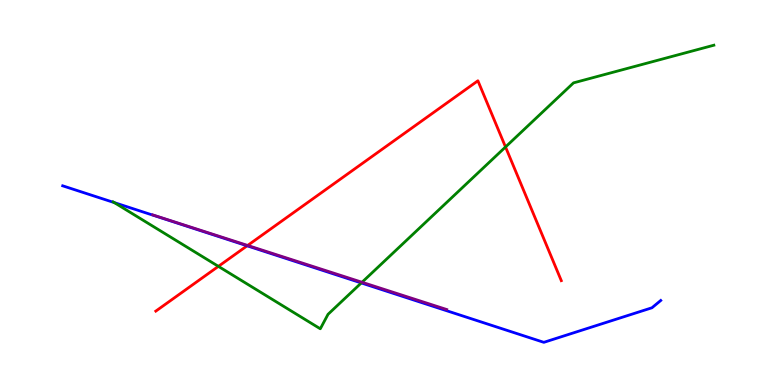[{'lines': ['blue', 'red'], 'intersections': [{'x': 3.19, 'y': 3.62}]}, {'lines': ['green', 'red'], 'intersections': [{'x': 2.82, 'y': 3.08}, {'x': 6.52, 'y': 6.18}]}, {'lines': ['purple', 'red'], 'intersections': [{'x': 3.2, 'y': 3.62}]}, {'lines': ['blue', 'green'], 'intersections': [{'x': 1.48, 'y': 4.74}, {'x': 4.66, 'y': 2.65}]}, {'lines': ['blue', 'purple'], 'intersections': []}, {'lines': ['green', 'purple'], 'intersections': [{'x': 4.67, 'y': 2.67}]}]